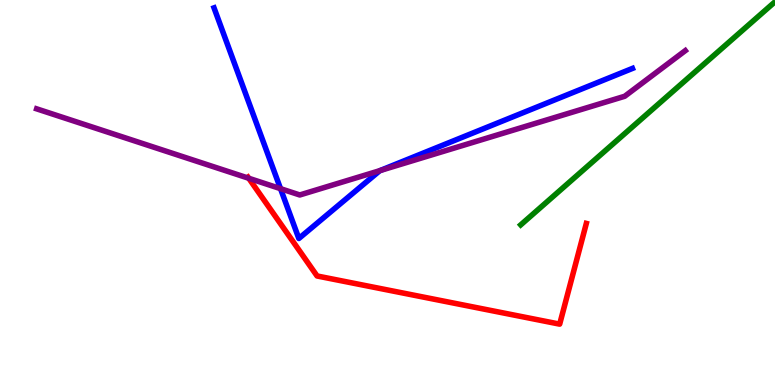[{'lines': ['blue', 'red'], 'intersections': []}, {'lines': ['green', 'red'], 'intersections': []}, {'lines': ['purple', 'red'], 'intersections': [{'x': 3.21, 'y': 5.37}]}, {'lines': ['blue', 'green'], 'intersections': []}, {'lines': ['blue', 'purple'], 'intersections': [{'x': 3.62, 'y': 5.1}, {'x': 4.9, 'y': 5.57}]}, {'lines': ['green', 'purple'], 'intersections': []}]